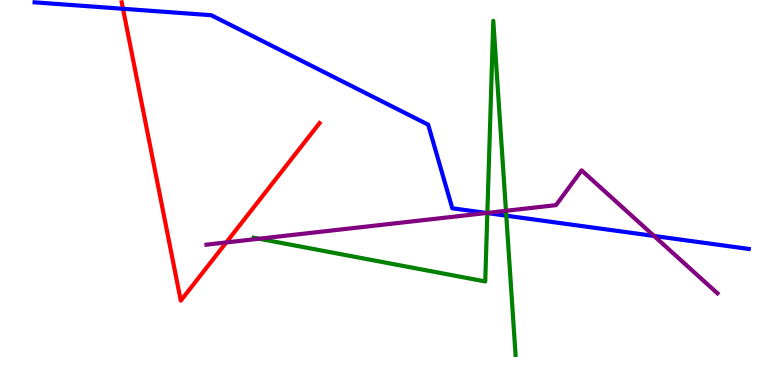[{'lines': ['blue', 'red'], 'intersections': [{'x': 1.59, 'y': 9.77}]}, {'lines': ['green', 'red'], 'intersections': []}, {'lines': ['purple', 'red'], 'intersections': [{'x': 2.92, 'y': 3.7}]}, {'lines': ['blue', 'green'], 'intersections': [{'x': 6.29, 'y': 4.47}, {'x': 6.53, 'y': 4.4}]}, {'lines': ['blue', 'purple'], 'intersections': [{'x': 6.28, 'y': 4.47}, {'x': 8.44, 'y': 3.87}]}, {'lines': ['green', 'purple'], 'intersections': [{'x': 3.34, 'y': 3.8}, {'x': 6.29, 'y': 4.47}, {'x': 6.53, 'y': 4.52}]}]